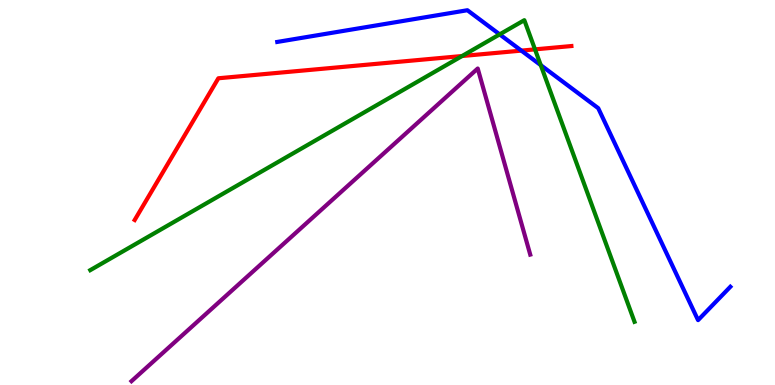[{'lines': ['blue', 'red'], 'intersections': [{'x': 6.73, 'y': 8.69}]}, {'lines': ['green', 'red'], 'intersections': [{'x': 5.96, 'y': 8.54}, {'x': 6.9, 'y': 8.72}]}, {'lines': ['purple', 'red'], 'intersections': []}, {'lines': ['blue', 'green'], 'intersections': [{'x': 6.45, 'y': 9.11}, {'x': 6.98, 'y': 8.31}]}, {'lines': ['blue', 'purple'], 'intersections': []}, {'lines': ['green', 'purple'], 'intersections': []}]